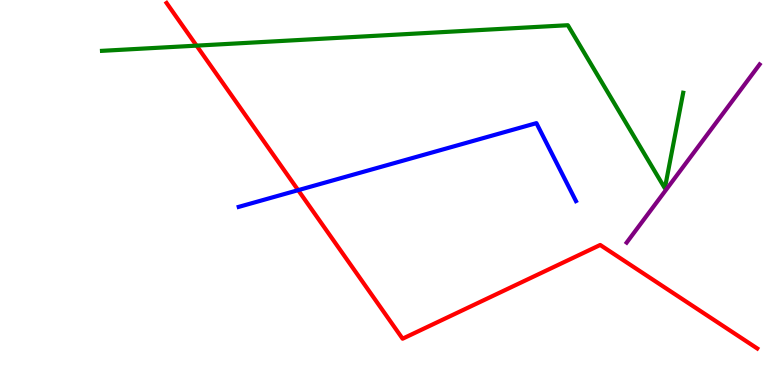[{'lines': ['blue', 'red'], 'intersections': [{'x': 3.85, 'y': 5.06}]}, {'lines': ['green', 'red'], 'intersections': [{'x': 2.54, 'y': 8.81}]}, {'lines': ['purple', 'red'], 'intersections': []}, {'lines': ['blue', 'green'], 'intersections': []}, {'lines': ['blue', 'purple'], 'intersections': []}, {'lines': ['green', 'purple'], 'intersections': []}]